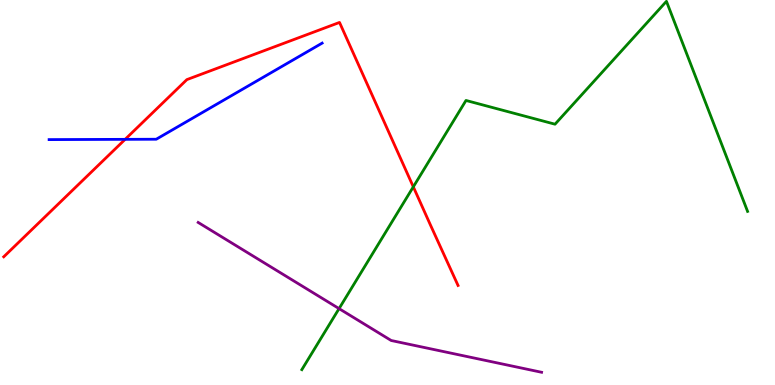[{'lines': ['blue', 'red'], 'intersections': [{'x': 1.61, 'y': 6.38}]}, {'lines': ['green', 'red'], 'intersections': [{'x': 5.33, 'y': 5.15}]}, {'lines': ['purple', 'red'], 'intersections': []}, {'lines': ['blue', 'green'], 'intersections': []}, {'lines': ['blue', 'purple'], 'intersections': []}, {'lines': ['green', 'purple'], 'intersections': [{'x': 4.37, 'y': 1.98}]}]